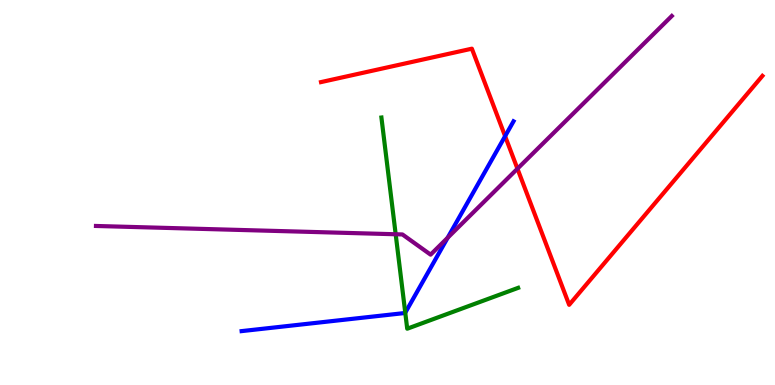[{'lines': ['blue', 'red'], 'intersections': [{'x': 6.52, 'y': 6.46}]}, {'lines': ['green', 'red'], 'intersections': []}, {'lines': ['purple', 'red'], 'intersections': [{'x': 6.68, 'y': 5.62}]}, {'lines': ['blue', 'green'], 'intersections': [{'x': 5.23, 'y': 1.88}]}, {'lines': ['blue', 'purple'], 'intersections': [{'x': 5.78, 'y': 3.82}]}, {'lines': ['green', 'purple'], 'intersections': [{'x': 5.11, 'y': 3.92}]}]